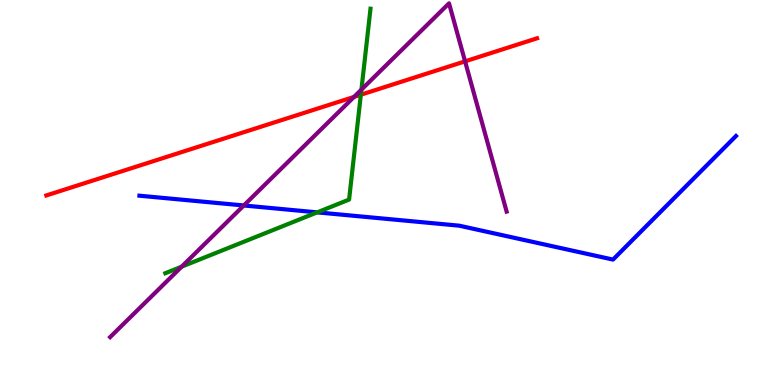[{'lines': ['blue', 'red'], 'intersections': []}, {'lines': ['green', 'red'], 'intersections': [{'x': 4.66, 'y': 7.54}]}, {'lines': ['purple', 'red'], 'intersections': [{'x': 4.57, 'y': 7.48}, {'x': 6.0, 'y': 8.41}]}, {'lines': ['blue', 'green'], 'intersections': [{'x': 4.09, 'y': 4.48}]}, {'lines': ['blue', 'purple'], 'intersections': [{'x': 3.15, 'y': 4.66}]}, {'lines': ['green', 'purple'], 'intersections': [{'x': 2.34, 'y': 3.07}, {'x': 4.66, 'y': 7.67}]}]